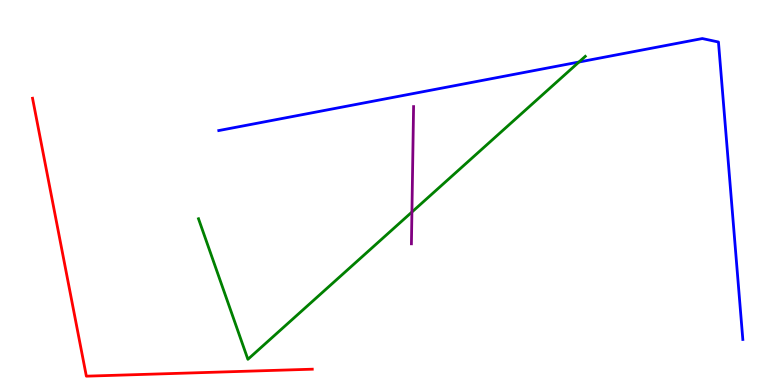[{'lines': ['blue', 'red'], 'intersections': []}, {'lines': ['green', 'red'], 'intersections': []}, {'lines': ['purple', 'red'], 'intersections': []}, {'lines': ['blue', 'green'], 'intersections': [{'x': 7.47, 'y': 8.39}]}, {'lines': ['blue', 'purple'], 'intersections': []}, {'lines': ['green', 'purple'], 'intersections': [{'x': 5.32, 'y': 4.49}]}]